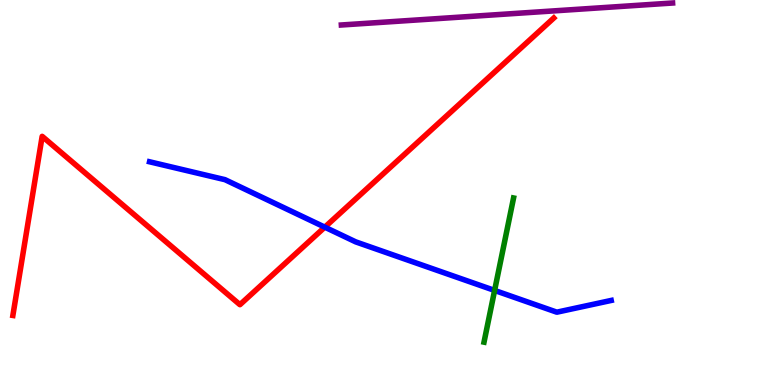[{'lines': ['blue', 'red'], 'intersections': [{'x': 4.19, 'y': 4.1}]}, {'lines': ['green', 'red'], 'intersections': []}, {'lines': ['purple', 'red'], 'intersections': []}, {'lines': ['blue', 'green'], 'intersections': [{'x': 6.38, 'y': 2.46}]}, {'lines': ['blue', 'purple'], 'intersections': []}, {'lines': ['green', 'purple'], 'intersections': []}]